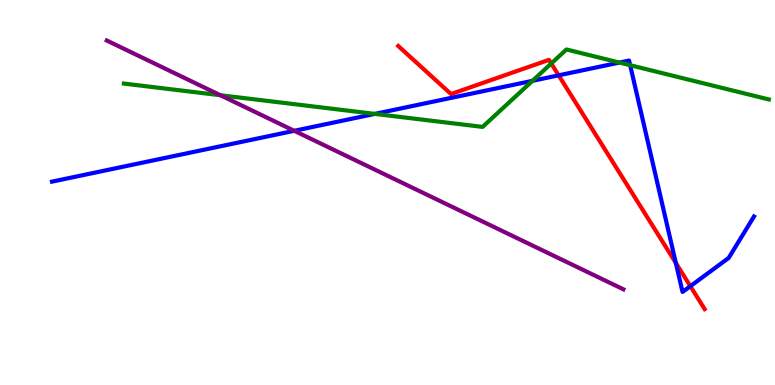[{'lines': ['blue', 'red'], 'intersections': [{'x': 7.21, 'y': 8.04}, {'x': 8.72, 'y': 3.17}, {'x': 8.91, 'y': 2.57}]}, {'lines': ['green', 'red'], 'intersections': [{'x': 7.11, 'y': 8.35}]}, {'lines': ['purple', 'red'], 'intersections': []}, {'lines': ['blue', 'green'], 'intersections': [{'x': 4.84, 'y': 7.04}, {'x': 6.87, 'y': 7.9}, {'x': 7.99, 'y': 8.37}, {'x': 8.13, 'y': 8.31}]}, {'lines': ['blue', 'purple'], 'intersections': [{'x': 3.8, 'y': 6.6}]}, {'lines': ['green', 'purple'], 'intersections': [{'x': 2.84, 'y': 7.53}]}]